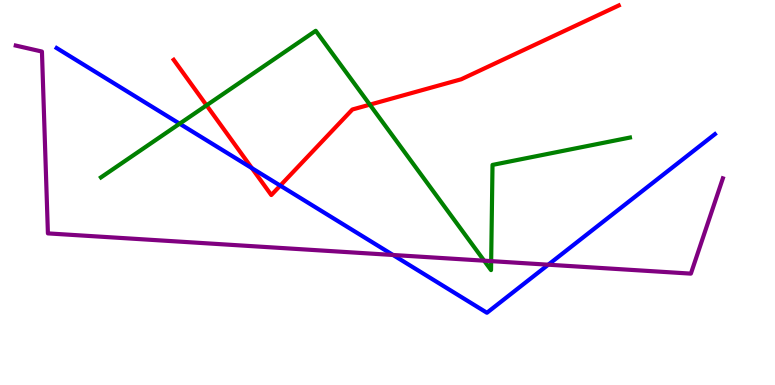[{'lines': ['blue', 'red'], 'intersections': [{'x': 3.25, 'y': 5.63}, {'x': 3.62, 'y': 5.18}]}, {'lines': ['green', 'red'], 'intersections': [{'x': 2.67, 'y': 7.26}, {'x': 4.77, 'y': 7.28}]}, {'lines': ['purple', 'red'], 'intersections': []}, {'lines': ['blue', 'green'], 'intersections': [{'x': 2.32, 'y': 6.79}]}, {'lines': ['blue', 'purple'], 'intersections': [{'x': 5.07, 'y': 3.38}, {'x': 7.07, 'y': 3.12}]}, {'lines': ['green', 'purple'], 'intersections': [{'x': 6.25, 'y': 3.23}, {'x': 6.34, 'y': 3.22}]}]